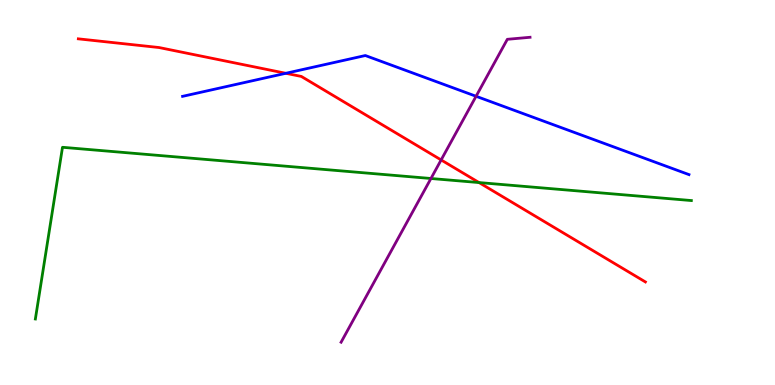[{'lines': ['blue', 'red'], 'intersections': [{'x': 3.69, 'y': 8.1}]}, {'lines': ['green', 'red'], 'intersections': [{'x': 6.18, 'y': 5.26}]}, {'lines': ['purple', 'red'], 'intersections': [{'x': 5.69, 'y': 5.85}]}, {'lines': ['blue', 'green'], 'intersections': []}, {'lines': ['blue', 'purple'], 'intersections': [{'x': 6.14, 'y': 7.5}]}, {'lines': ['green', 'purple'], 'intersections': [{'x': 5.56, 'y': 5.36}]}]